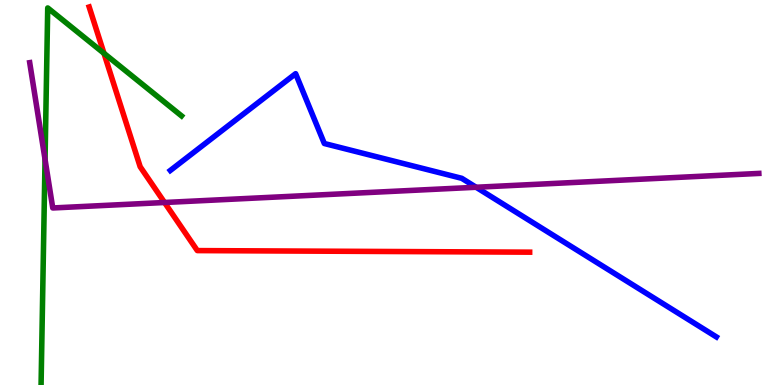[{'lines': ['blue', 'red'], 'intersections': []}, {'lines': ['green', 'red'], 'intersections': [{'x': 1.34, 'y': 8.62}]}, {'lines': ['purple', 'red'], 'intersections': [{'x': 2.12, 'y': 4.74}]}, {'lines': ['blue', 'green'], 'intersections': []}, {'lines': ['blue', 'purple'], 'intersections': [{'x': 6.14, 'y': 5.14}]}, {'lines': ['green', 'purple'], 'intersections': [{'x': 0.581, 'y': 5.86}]}]